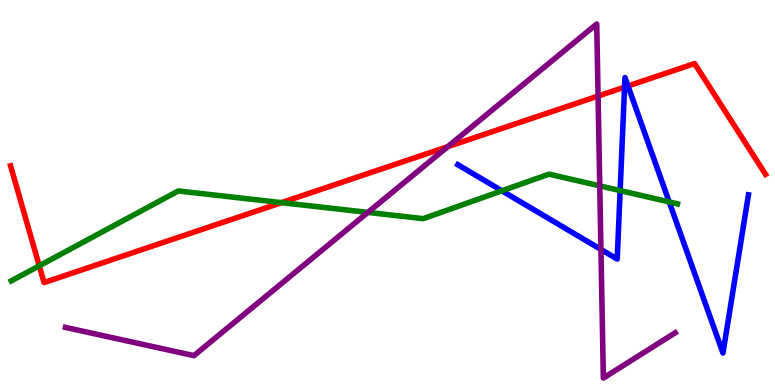[{'lines': ['blue', 'red'], 'intersections': [{'x': 8.06, 'y': 7.74}, {'x': 8.1, 'y': 7.77}]}, {'lines': ['green', 'red'], 'intersections': [{'x': 0.506, 'y': 3.1}, {'x': 3.63, 'y': 4.74}]}, {'lines': ['purple', 'red'], 'intersections': [{'x': 5.78, 'y': 6.19}, {'x': 7.72, 'y': 7.51}]}, {'lines': ['blue', 'green'], 'intersections': [{'x': 6.48, 'y': 5.04}, {'x': 8.0, 'y': 5.05}, {'x': 8.63, 'y': 4.76}]}, {'lines': ['blue', 'purple'], 'intersections': [{'x': 7.75, 'y': 3.52}]}, {'lines': ['green', 'purple'], 'intersections': [{'x': 4.75, 'y': 4.48}, {'x': 7.74, 'y': 5.17}]}]